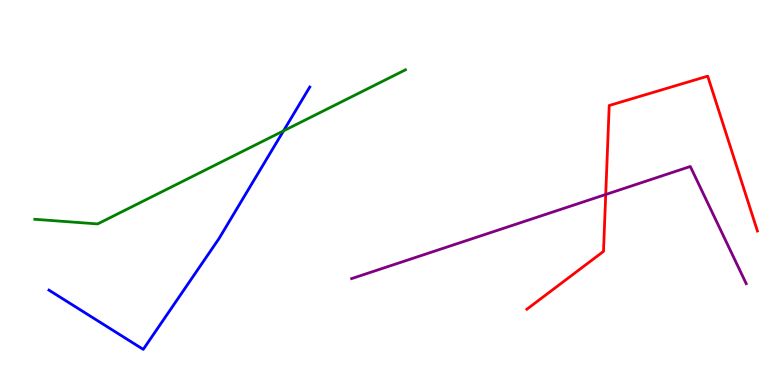[{'lines': ['blue', 'red'], 'intersections': []}, {'lines': ['green', 'red'], 'intersections': []}, {'lines': ['purple', 'red'], 'intersections': [{'x': 7.82, 'y': 4.95}]}, {'lines': ['blue', 'green'], 'intersections': [{'x': 3.66, 'y': 6.6}]}, {'lines': ['blue', 'purple'], 'intersections': []}, {'lines': ['green', 'purple'], 'intersections': []}]